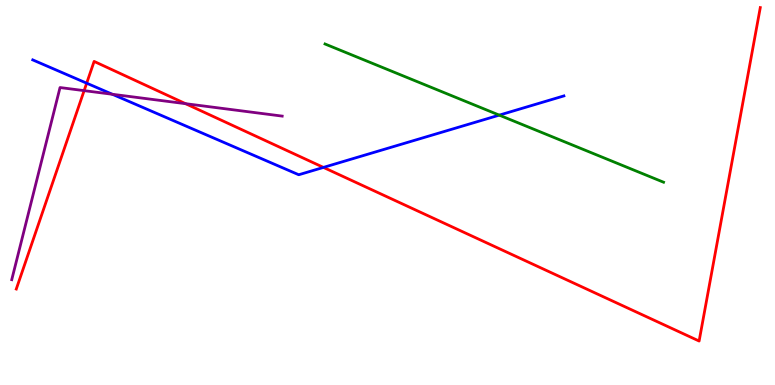[{'lines': ['blue', 'red'], 'intersections': [{'x': 1.12, 'y': 7.84}, {'x': 4.17, 'y': 5.65}]}, {'lines': ['green', 'red'], 'intersections': []}, {'lines': ['purple', 'red'], 'intersections': [{'x': 1.09, 'y': 7.65}, {'x': 2.39, 'y': 7.31}]}, {'lines': ['blue', 'green'], 'intersections': [{'x': 6.44, 'y': 7.01}]}, {'lines': ['blue', 'purple'], 'intersections': [{'x': 1.45, 'y': 7.55}]}, {'lines': ['green', 'purple'], 'intersections': []}]